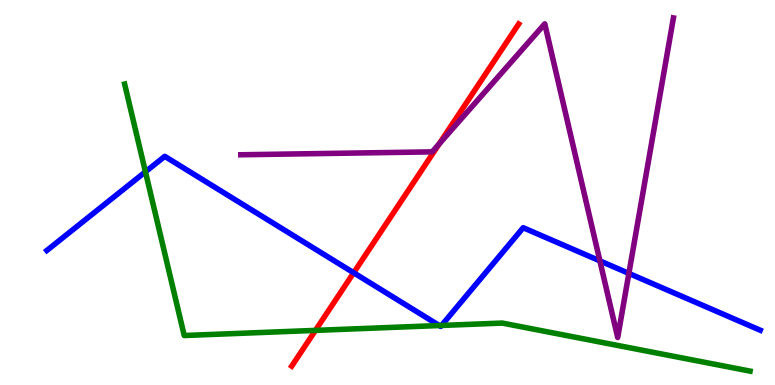[{'lines': ['blue', 'red'], 'intersections': [{'x': 4.56, 'y': 2.92}]}, {'lines': ['green', 'red'], 'intersections': [{'x': 4.07, 'y': 1.42}]}, {'lines': ['purple', 'red'], 'intersections': [{'x': 5.67, 'y': 6.26}]}, {'lines': ['blue', 'green'], 'intersections': [{'x': 1.88, 'y': 5.54}, {'x': 5.67, 'y': 1.54}, {'x': 5.7, 'y': 1.55}]}, {'lines': ['blue', 'purple'], 'intersections': [{'x': 7.74, 'y': 3.22}, {'x': 8.11, 'y': 2.9}]}, {'lines': ['green', 'purple'], 'intersections': []}]